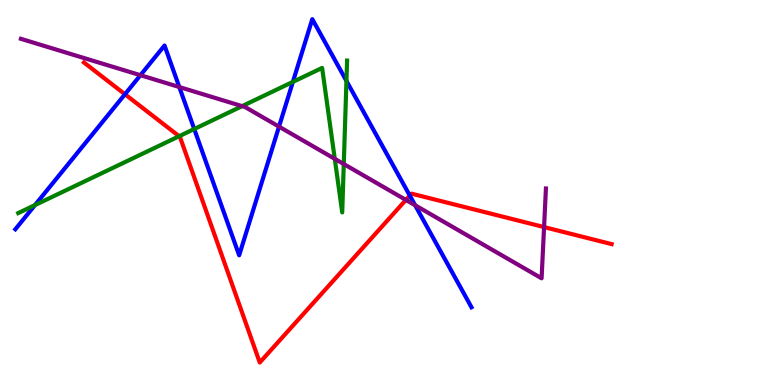[{'lines': ['blue', 'red'], 'intersections': [{'x': 1.61, 'y': 7.55}, {'x': 5.29, 'y': 4.92}]}, {'lines': ['green', 'red'], 'intersections': [{'x': 2.31, 'y': 6.46}]}, {'lines': ['purple', 'red'], 'intersections': [{'x': 5.24, 'y': 4.81}, {'x': 7.02, 'y': 4.1}]}, {'lines': ['blue', 'green'], 'intersections': [{'x': 0.451, 'y': 4.67}, {'x': 2.51, 'y': 6.65}, {'x': 3.78, 'y': 7.87}, {'x': 4.47, 'y': 7.9}]}, {'lines': ['blue', 'purple'], 'intersections': [{'x': 1.81, 'y': 8.05}, {'x': 2.31, 'y': 7.74}, {'x': 3.6, 'y': 6.71}, {'x': 5.36, 'y': 4.67}]}, {'lines': ['green', 'purple'], 'intersections': [{'x': 3.12, 'y': 7.24}, {'x': 4.32, 'y': 5.87}, {'x': 4.44, 'y': 5.74}]}]